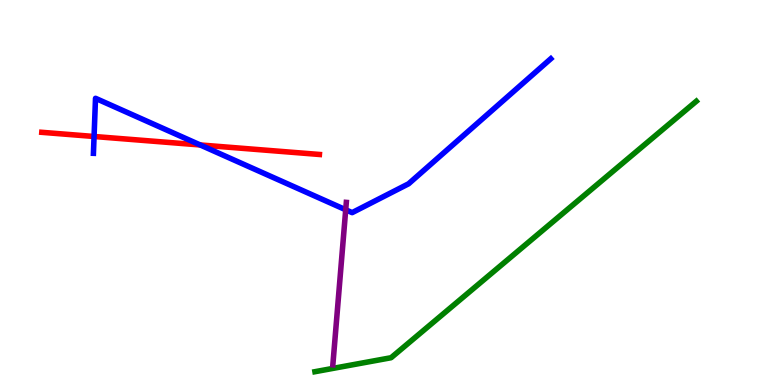[{'lines': ['blue', 'red'], 'intersections': [{'x': 1.21, 'y': 6.45}, {'x': 2.58, 'y': 6.23}]}, {'lines': ['green', 'red'], 'intersections': []}, {'lines': ['purple', 'red'], 'intersections': []}, {'lines': ['blue', 'green'], 'intersections': []}, {'lines': ['blue', 'purple'], 'intersections': [{'x': 4.46, 'y': 4.55}]}, {'lines': ['green', 'purple'], 'intersections': []}]